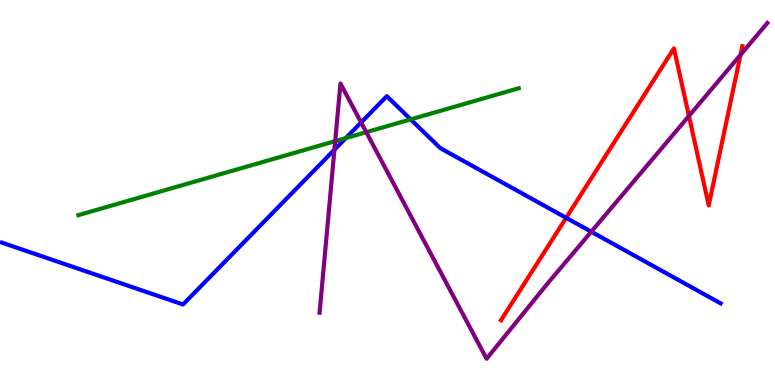[{'lines': ['blue', 'red'], 'intersections': [{'x': 7.31, 'y': 4.34}]}, {'lines': ['green', 'red'], 'intersections': []}, {'lines': ['purple', 'red'], 'intersections': [{'x': 8.89, 'y': 6.99}, {'x': 9.56, 'y': 8.58}]}, {'lines': ['blue', 'green'], 'intersections': [{'x': 4.46, 'y': 6.41}, {'x': 5.3, 'y': 6.9}]}, {'lines': ['blue', 'purple'], 'intersections': [{'x': 4.32, 'y': 6.11}, {'x': 4.66, 'y': 6.82}, {'x': 7.63, 'y': 3.98}]}, {'lines': ['green', 'purple'], 'intersections': [{'x': 4.33, 'y': 6.33}, {'x': 4.73, 'y': 6.57}]}]